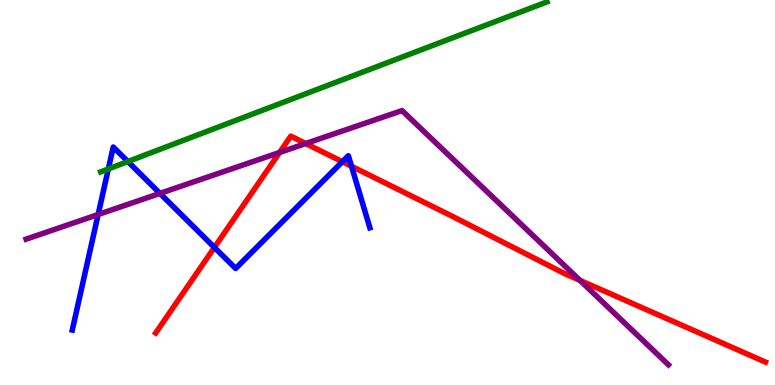[{'lines': ['blue', 'red'], 'intersections': [{'x': 2.77, 'y': 3.57}, {'x': 4.42, 'y': 5.8}, {'x': 4.54, 'y': 5.68}]}, {'lines': ['green', 'red'], 'intersections': []}, {'lines': ['purple', 'red'], 'intersections': [{'x': 3.61, 'y': 6.04}, {'x': 3.94, 'y': 6.27}, {'x': 7.48, 'y': 2.72}]}, {'lines': ['blue', 'green'], 'intersections': [{'x': 1.4, 'y': 5.61}, {'x': 1.65, 'y': 5.8}]}, {'lines': ['blue', 'purple'], 'intersections': [{'x': 1.27, 'y': 4.43}, {'x': 2.06, 'y': 4.98}]}, {'lines': ['green', 'purple'], 'intersections': []}]